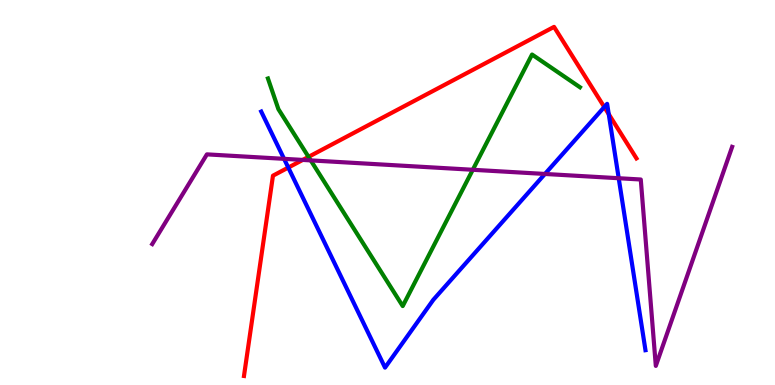[{'lines': ['blue', 'red'], 'intersections': [{'x': 3.72, 'y': 5.65}, {'x': 7.8, 'y': 7.22}, {'x': 7.85, 'y': 7.04}]}, {'lines': ['green', 'red'], 'intersections': [{'x': 3.98, 'y': 5.93}]}, {'lines': ['purple', 'red'], 'intersections': [{'x': 3.91, 'y': 5.85}]}, {'lines': ['blue', 'green'], 'intersections': []}, {'lines': ['blue', 'purple'], 'intersections': [{'x': 3.67, 'y': 5.87}, {'x': 7.03, 'y': 5.48}, {'x': 7.98, 'y': 5.37}]}, {'lines': ['green', 'purple'], 'intersections': [{'x': 4.01, 'y': 5.83}, {'x': 6.1, 'y': 5.59}]}]